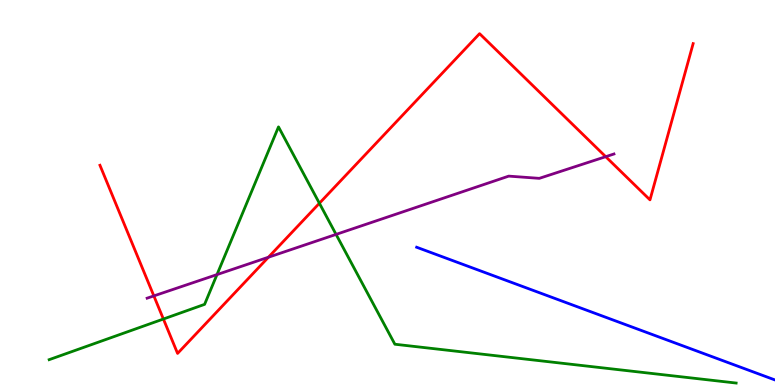[{'lines': ['blue', 'red'], 'intersections': []}, {'lines': ['green', 'red'], 'intersections': [{'x': 2.11, 'y': 1.71}, {'x': 4.12, 'y': 4.72}]}, {'lines': ['purple', 'red'], 'intersections': [{'x': 1.99, 'y': 2.31}, {'x': 3.46, 'y': 3.32}, {'x': 7.82, 'y': 5.93}]}, {'lines': ['blue', 'green'], 'intersections': []}, {'lines': ['blue', 'purple'], 'intersections': []}, {'lines': ['green', 'purple'], 'intersections': [{'x': 2.8, 'y': 2.87}, {'x': 4.34, 'y': 3.91}]}]